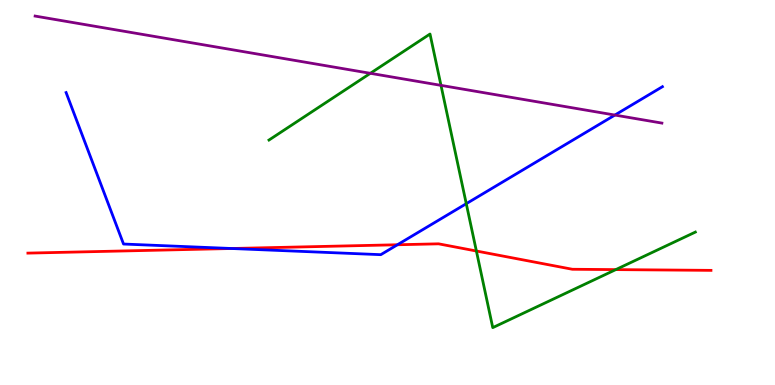[{'lines': ['blue', 'red'], 'intersections': [{'x': 2.99, 'y': 3.55}, {'x': 5.13, 'y': 3.64}]}, {'lines': ['green', 'red'], 'intersections': [{'x': 6.15, 'y': 3.48}, {'x': 7.95, 'y': 3.0}]}, {'lines': ['purple', 'red'], 'intersections': []}, {'lines': ['blue', 'green'], 'intersections': [{'x': 6.02, 'y': 4.71}]}, {'lines': ['blue', 'purple'], 'intersections': [{'x': 7.93, 'y': 7.01}]}, {'lines': ['green', 'purple'], 'intersections': [{'x': 4.78, 'y': 8.1}, {'x': 5.69, 'y': 7.78}]}]